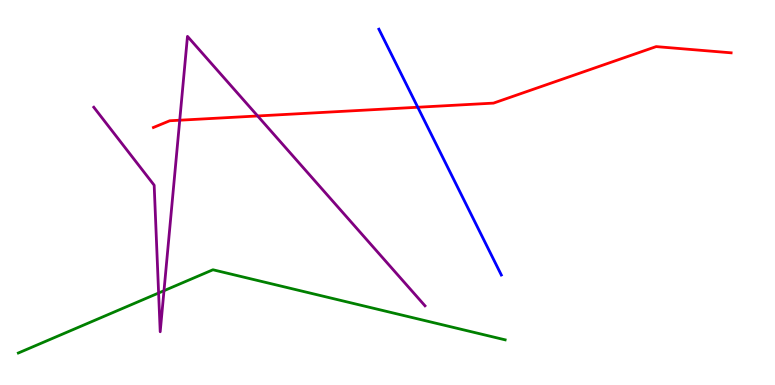[{'lines': ['blue', 'red'], 'intersections': [{'x': 5.39, 'y': 7.21}]}, {'lines': ['green', 'red'], 'intersections': []}, {'lines': ['purple', 'red'], 'intersections': [{'x': 2.32, 'y': 6.88}, {'x': 3.32, 'y': 6.99}]}, {'lines': ['blue', 'green'], 'intersections': []}, {'lines': ['blue', 'purple'], 'intersections': []}, {'lines': ['green', 'purple'], 'intersections': [{'x': 2.05, 'y': 2.39}, {'x': 2.12, 'y': 2.45}]}]